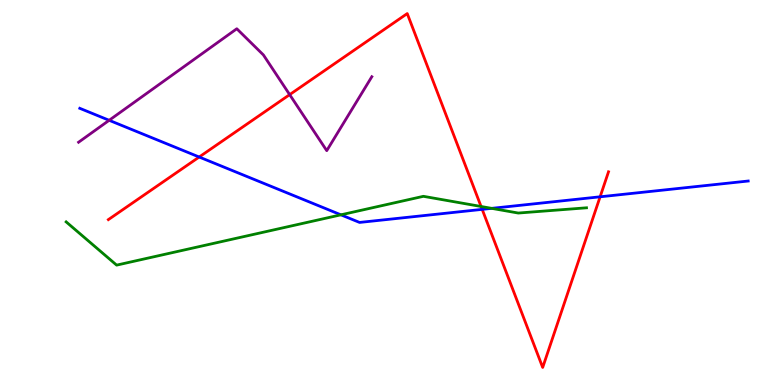[{'lines': ['blue', 'red'], 'intersections': [{'x': 2.57, 'y': 5.92}, {'x': 6.22, 'y': 4.56}, {'x': 7.74, 'y': 4.89}]}, {'lines': ['green', 'red'], 'intersections': [{'x': 6.21, 'y': 4.64}]}, {'lines': ['purple', 'red'], 'intersections': [{'x': 3.74, 'y': 7.54}]}, {'lines': ['blue', 'green'], 'intersections': [{'x': 4.4, 'y': 4.42}, {'x': 6.34, 'y': 4.59}]}, {'lines': ['blue', 'purple'], 'intersections': [{'x': 1.41, 'y': 6.88}]}, {'lines': ['green', 'purple'], 'intersections': []}]